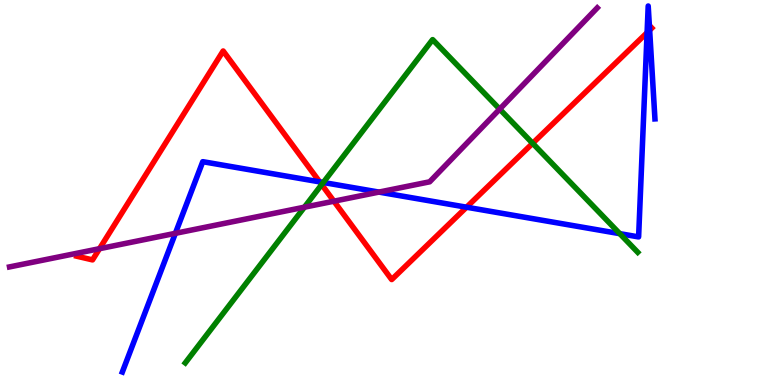[{'lines': ['blue', 'red'], 'intersections': [{'x': 4.12, 'y': 5.28}, {'x': 6.02, 'y': 4.62}, {'x': 8.35, 'y': 9.15}, {'x': 8.38, 'y': 9.22}]}, {'lines': ['green', 'red'], 'intersections': [{'x': 4.15, 'y': 5.21}, {'x': 6.87, 'y': 6.28}]}, {'lines': ['purple', 'red'], 'intersections': [{'x': 1.28, 'y': 3.54}, {'x': 4.31, 'y': 4.77}]}, {'lines': ['blue', 'green'], 'intersections': [{'x': 4.17, 'y': 5.26}, {'x': 8.0, 'y': 3.93}]}, {'lines': ['blue', 'purple'], 'intersections': [{'x': 2.26, 'y': 3.94}, {'x': 4.89, 'y': 5.01}]}, {'lines': ['green', 'purple'], 'intersections': [{'x': 3.93, 'y': 4.62}, {'x': 6.45, 'y': 7.17}]}]